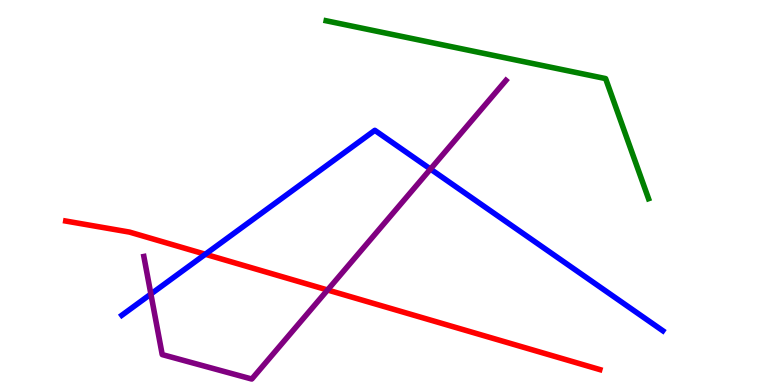[{'lines': ['blue', 'red'], 'intersections': [{'x': 2.65, 'y': 3.4}]}, {'lines': ['green', 'red'], 'intersections': []}, {'lines': ['purple', 'red'], 'intersections': [{'x': 4.23, 'y': 2.47}]}, {'lines': ['blue', 'green'], 'intersections': []}, {'lines': ['blue', 'purple'], 'intersections': [{'x': 1.95, 'y': 2.36}, {'x': 5.55, 'y': 5.61}]}, {'lines': ['green', 'purple'], 'intersections': []}]